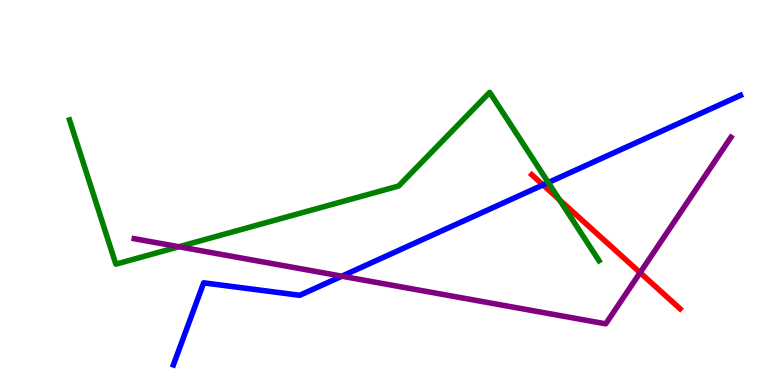[{'lines': ['blue', 'red'], 'intersections': [{'x': 7.01, 'y': 5.2}]}, {'lines': ['green', 'red'], 'intersections': [{'x': 7.22, 'y': 4.81}]}, {'lines': ['purple', 'red'], 'intersections': [{'x': 8.26, 'y': 2.92}]}, {'lines': ['blue', 'green'], 'intersections': [{'x': 7.07, 'y': 5.26}]}, {'lines': ['blue', 'purple'], 'intersections': [{'x': 4.41, 'y': 2.83}]}, {'lines': ['green', 'purple'], 'intersections': [{'x': 2.31, 'y': 3.59}]}]